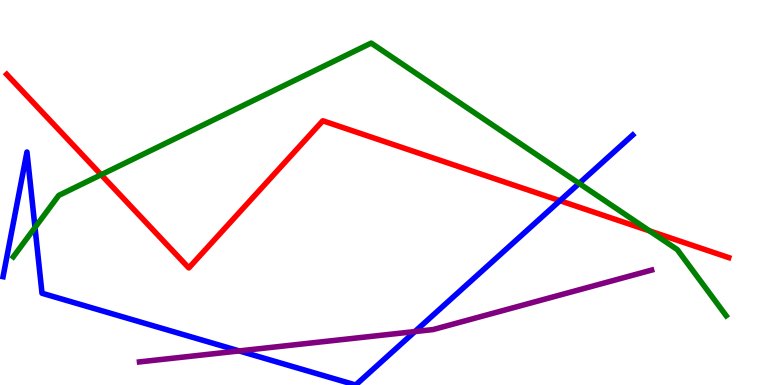[{'lines': ['blue', 'red'], 'intersections': [{'x': 7.23, 'y': 4.79}]}, {'lines': ['green', 'red'], 'intersections': [{'x': 1.31, 'y': 5.46}, {'x': 8.38, 'y': 4.0}]}, {'lines': ['purple', 'red'], 'intersections': []}, {'lines': ['blue', 'green'], 'intersections': [{'x': 0.452, 'y': 4.09}, {'x': 7.47, 'y': 5.24}]}, {'lines': ['blue', 'purple'], 'intersections': [{'x': 3.09, 'y': 0.885}, {'x': 5.35, 'y': 1.39}]}, {'lines': ['green', 'purple'], 'intersections': []}]